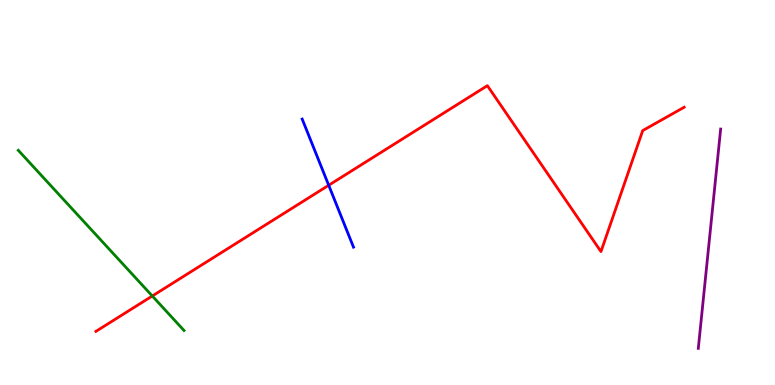[{'lines': ['blue', 'red'], 'intersections': [{'x': 4.24, 'y': 5.19}]}, {'lines': ['green', 'red'], 'intersections': [{'x': 1.97, 'y': 2.31}]}, {'lines': ['purple', 'red'], 'intersections': []}, {'lines': ['blue', 'green'], 'intersections': []}, {'lines': ['blue', 'purple'], 'intersections': []}, {'lines': ['green', 'purple'], 'intersections': []}]